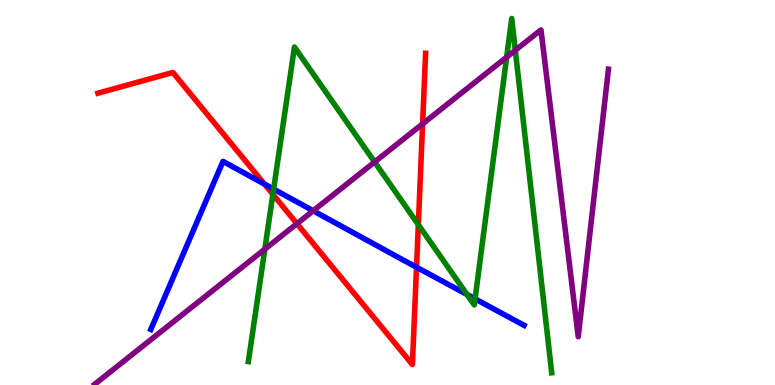[{'lines': ['blue', 'red'], 'intersections': [{'x': 3.41, 'y': 5.22}, {'x': 5.37, 'y': 3.06}]}, {'lines': ['green', 'red'], 'intersections': [{'x': 3.52, 'y': 4.95}, {'x': 5.4, 'y': 4.16}]}, {'lines': ['purple', 'red'], 'intersections': [{'x': 3.83, 'y': 4.19}, {'x': 5.45, 'y': 6.78}]}, {'lines': ['blue', 'green'], 'intersections': [{'x': 3.53, 'y': 5.09}, {'x': 6.03, 'y': 2.35}, {'x': 6.13, 'y': 2.24}]}, {'lines': ['blue', 'purple'], 'intersections': [{'x': 4.04, 'y': 4.53}]}, {'lines': ['green', 'purple'], 'intersections': [{'x': 3.42, 'y': 3.53}, {'x': 4.83, 'y': 5.79}, {'x': 6.54, 'y': 8.52}, {'x': 6.65, 'y': 8.69}]}]